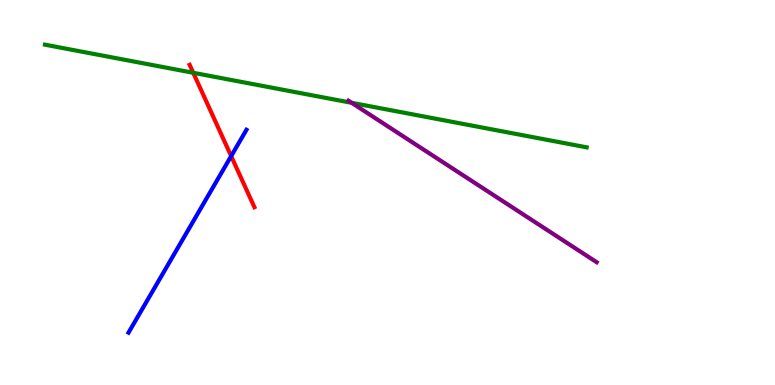[{'lines': ['blue', 'red'], 'intersections': [{'x': 2.98, 'y': 5.95}]}, {'lines': ['green', 'red'], 'intersections': [{'x': 2.49, 'y': 8.11}]}, {'lines': ['purple', 'red'], 'intersections': []}, {'lines': ['blue', 'green'], 'intersections': []}, {'lines': ['blue', 'purple'], 'intersections': []}, {'lines': ['green', 'purple'], 'intersections': [{'x': 4.54, 'y': 7.33}]}]